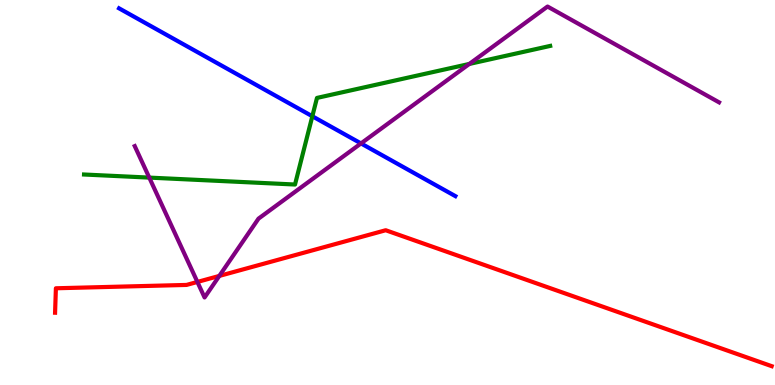[{'lines': ['blue', 'red'], 'intersections': []}, {'lines': ['green', 'red'], 'intersections': []}, {'lines': ['purple', 'red'], 'intersections': [{'x': 2.55, 'y': 2.68}, {'x': 2.83, 'y': 2.83}]}, {'lines': ['blue', 'green'], 'intersections': [{'x': 4.03, 'y': 6.98}]}, {'lines': ['blue', 'purple'], 'intersections': [{'x': 4.66, 'y': 6.27}]}, {'lines': ['green', 'purple'], 'intersections': [{'x': 1.93, 'y': 5.39}, {'x': 6.06, 'y': 8.34}]}]